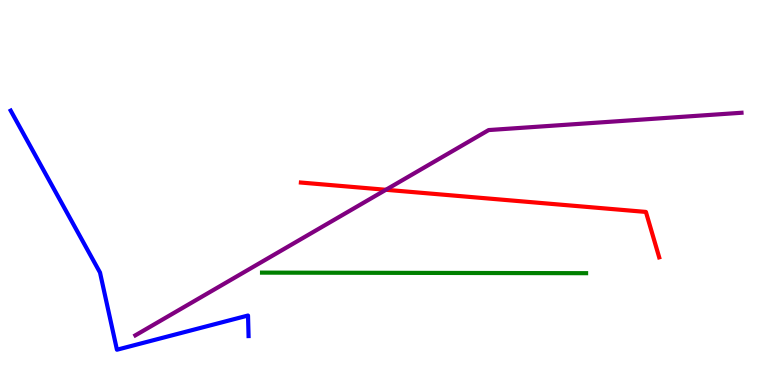[{'lines': ['blue', 'red'], 'intersections': []}, {'lines': ['green', 'red'], 'intersections': []}, {'lines': ['purple', 'red'], 'intersections': [{'x': 4.98, 'y': 5.07}]}, {'lines': ['blue', 'green'], 'intersections': []}, {'lines': ['blue', 'purple'], 'intersections': []}, {'lines': ['green', 'purple'], 'intersections': []}]